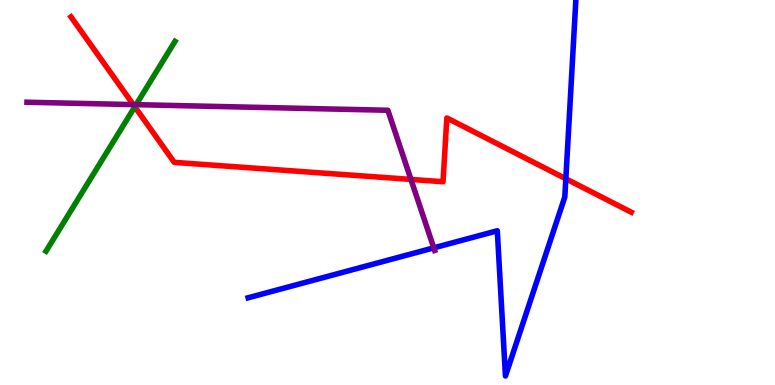[{'lines': ['blue', 'red'], 'intersections': [{'x': 7.3, 'y': 5.36}]}, {'lines': ['green', 'red'], 'intersections': [{'x': 1.74, 'y': 7.23}]}, {'lines': ['purple', 'red'], 'intersections': [{'x': 1.72, 'y': 7.28}, {'x': 5.3, 'y': 5.34}]}, {'lines': ['blue', 'green'], 'intersections': []}, {'lines': ['blue', 'purple'], 'intersections': [{'x': 5.6, 'y': 3.56}]}, {'lines': ['green', 'purple'], 'intersections': [{'x': 1.76, 'y': 7.28}]}]